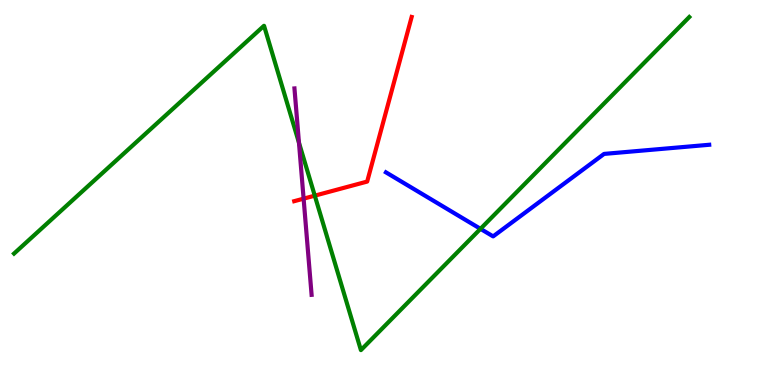[{'lines': ['blue', 'red'], 'intersections': []}, {'lines': ['green', 'red'], 'intersections': [{'x': 4.06, 'y': 4.92}]}, {'lines': ['purple', 'red'], 'intersections': [{'x': 3.92, 'y': 4.84}]}, {'lines': ['blue', 'green'], 'intersections': [{'x': 6.2, 'y': 4.06}]}, {'lines': ['blue', 'purple'], 'intersections': []}, {'lines': ['green', 'purple'], 'intersections': [{'x': 3.86, 'y': 6.29}]}]